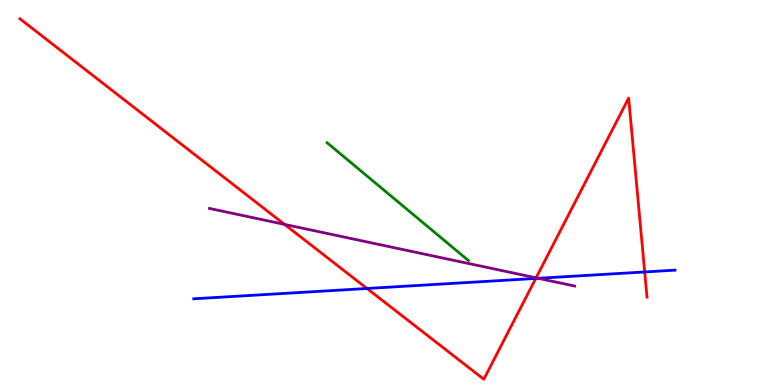[{'lines': ['blue', 'red'], 'intersections': [{'x': 4.74, 'y': 2.51}, {'x': 6.91, 'y': 2.77}, {'x': 8.32, 'y': 2.94}]}, {'lines': ['green', 'red'], 'intersections': []}, {'lines': ['purple', 'red'], 'intersections': [{'x': 3.67, 'y': 4.17}, {'x': 6.92, 'y': 2.78}]}, {'lines': ['blue', 'green'], 'intersections': []}, {'lines': ['blue', 'purple'], 'intersections': [{'x': 6.94, 'y': 2.77}]}, {'lines': ['green', 'purple'], 'intersections': []}]